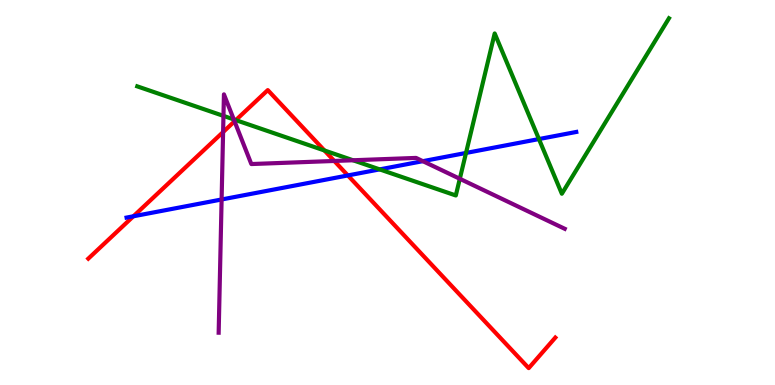[{'lines': ['blue', 'red'], 'intersections': [{'x': 1.72, 'y': 4.38}, {'x': 4.49, 'y': 5.44}]}, {'lines': ['green', 'red'], 'intersections': [{'x': 3.04, 'y': 6.88}, {'x': 4.19, 'y': 6.09}]}, {'lines': ['purple', 'red'], 'intersections': [{'x': 2.88, 'y': 6.57}, {'x': 3.03, 'y': 6.85}, {'x': 4.31, 'y': 5.82}]}, {'lines': ['blue', 'green'], 'intersections': [{'x': 4.9, 'y': 5.6}, {'x': 6.01, 'y': 6.03}, {'x': 6.95, 'y': 6.39}]}, {'lines': ['blue', 'purple'], 'intersections': [{'x': 2.86, 'y': 4.82}, {'x': 5.46, 'y': 5.81}]}, {'lines': ['green', 'purple'], 'intersections': [{'x': 2.88, 'y': 6.99}, {'x': 3.02, 'y': 6.9}, {'x': 4.56, 'y': 5.84}, {'x': 5.93, 'y': 5.36}]}]